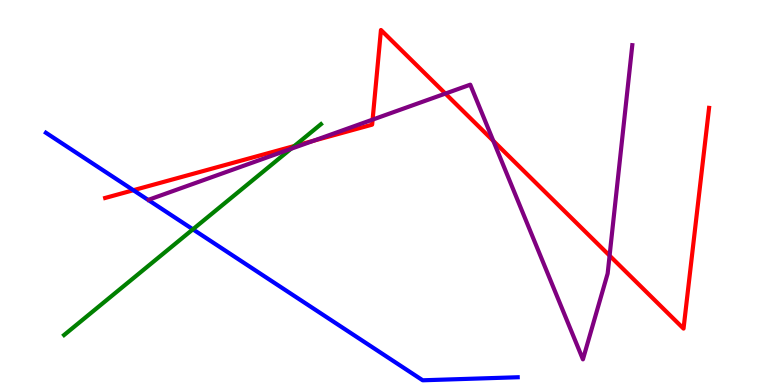[{'lines': ['blue', 'red'], 'intersections': [{'x': 1.72, 'y': 5.06}]}, {'lines': ['green', 'red'], 'intersections': [{'x': 3.8, 'y': 6.21}]}, {'lines': ['purple', 'red'], 'intersections': [{'x': 4.05, 'y': 6.35}, {'x': 4.81, 'y': 6.89}, {'x': 5.75, 'y': 7.57}, {'x': 6.37, 'y': 6.34}, {'x': 7.87, 'y': 3.36}]}, {'lines': ['blue', 'green'], 'intersections': [{'x': 2.49, 'y': 4.04}]}, {'lines': ['blue', 'purple'], 'intersections': []}, {'lines': ['green', 'purple'], 'intersections': [{'x': 3.75, 'y': 6.13}]}]